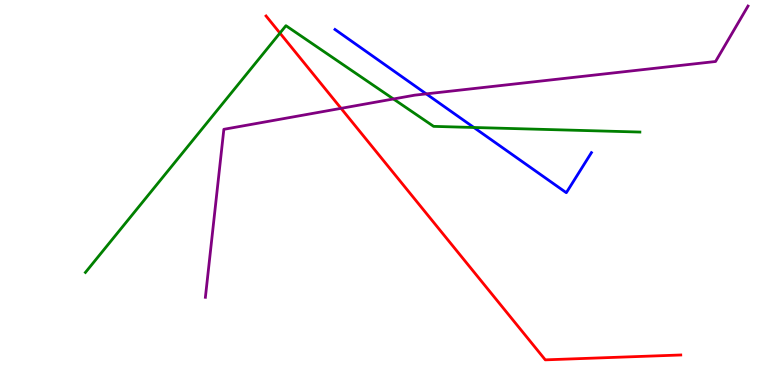[{'lines': ['blue', 'red'], 'intersections': []}, {'lines': ['green', 'red'], 'intersections': [{'x': 3.61, 'y': 9.14}]}, {'lines': ['purple', 'red'], 'intersections': [{'x': 4.4, 'y': 7.19}]}, {'lines': ['blue', 'green'], 'intersections': [{'x': 6.11, 'y': 6.69}]}, {'lines': ['blue', 'purple'], 'intersections': [{'x': 5.5, 'y': 7.56}]}, {'lines': ['green', 'purple'], 'intersections': [{'x': 5.08, 'y': 7.43}]}]